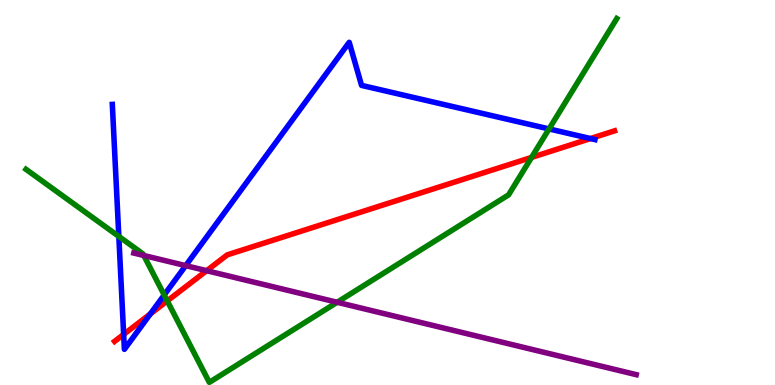[{'lines': ['blue', 'red'], 'intersections': [{'x': 1.6, 'y': 1.31}, {'x': 1.94, 'y': 1.85}, {'x': 7.62, 'y': 6.4}]}, {'lines': ['green', 'red'], 'intersections': [{'x': 2.16, 'y': 2.18}, {'x': 6.86, 'y': 5.91}]}, {'lines': ['purple', 'red'], 'intersections': [{'x': 2.67, 'y': 2.97}]}, {'lines': ['blue', 'green'], 'intersections': [{'x': 1.53, 'y': 3.86}, {'x': 2.12, 'y': 2.34}, {'x': 7.08, 'y': 6.65}]}, {'lines': ['blue', 'purple'], 'intersections': [{'x': 2.4, 'y': 3.1}]}, {'lines': ['green', 'purple'], 'intersections': [{'x': 1.86, 'y': 3.36}, {'x': 4.35, 'y': 2.15}]}]